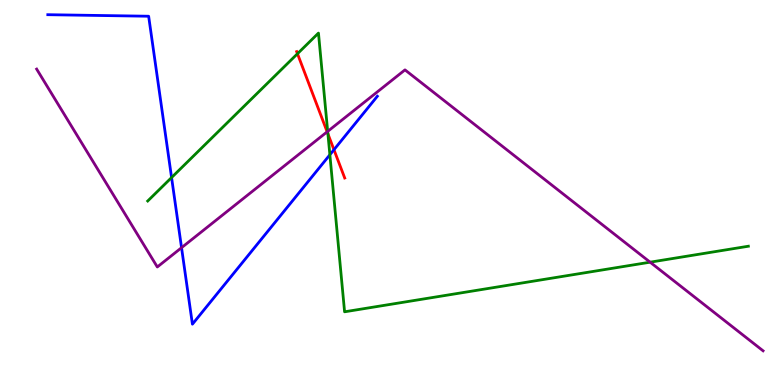[{'lines': ['blue', 'red'], 'intersections': [{'x': 4.31, 'y': 6.11}]}, {'lines': ['green', 'red'], 'intersections': [{'x': 3.84, 'y': 8.6}, {'x': 4.23, 'y': 6.52}]}, {'lines': ['purple', 'red'], 'intersections': [{'x': 4.22, 'y': 6.58}]}, {'lines': ['blue', 'green'], 'intersections': [{'x': 2.21, 'y': 5.39}, {'x': 4.26, 'y': 5.98}]}, {'lines': ['blue', 'purple'], 'intersections': [{'x': 2.34, 'y': 3.57}]}, {'lines': ['green', 'purple'], 'intersections': [{'x': 4.23, 'y': 6.59}, {'x': 8.39, 'y': 3.19}]}]